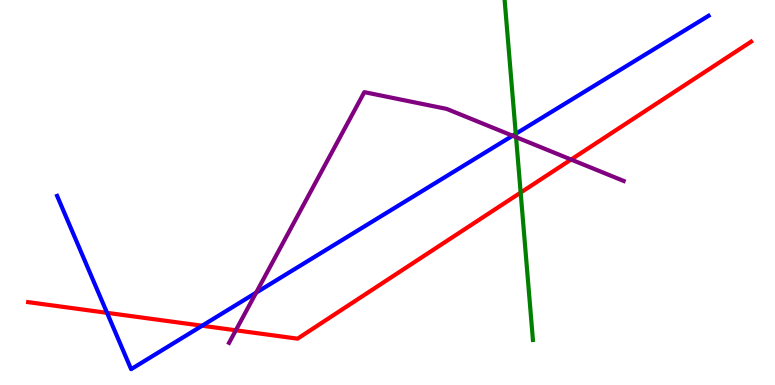[{'lines': ['blue', 'red'], 'intersections': [{'x': 1.38, 'y': 1.87}, {'x': 2.61, 'y': 1.54}]}, {'lines': ['green', 'red'], 'intersections': [{'x': 6.72, 'y': 5.0}]}, {'lines': ['purple', 'red'], 'intersections': [{'x': 3.04, 'y': 1.42}, {'x': 7.37, 'y': 5.86}]}, {'lines': ['blue', 'green'], 'intersections': [{'x': 6.65, 'y': 6.53}]}, {'lines': ['blue', 'purple'], 'intersections': [{'x': 3.3, 'y': 2.4}, {'x': 6.61, 'y': 6.47}]}, {'lines': ['green', 'purple'], 'intersections': [{'x': 6.66, 'y': 6.44}]}]